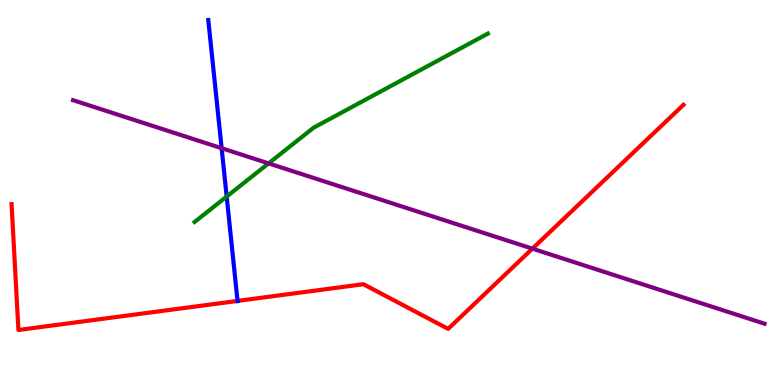[{'lines': ['blue', 'red'], 'intersections': [{'x': 3.07, 'y': 2.18}]}, {'lines': ['green', 'red'], 'intersections': []}, {'lines': ['purple', 'red'], 'intersections': [{'x': 6.87, 'y': 3.54}]}, {'lines': ['blue', 'green'], 'intersections': [{'x': 2.92, 'y': 4.89}]}, {'lines': ['blue', 'purple'], 'intersections': [{'x': 2.86, 'y': 6.15}]}, {'lines': ['green', 'purple'], 'intersections': [{'x': 3.47, 'y': 5.76}]}]